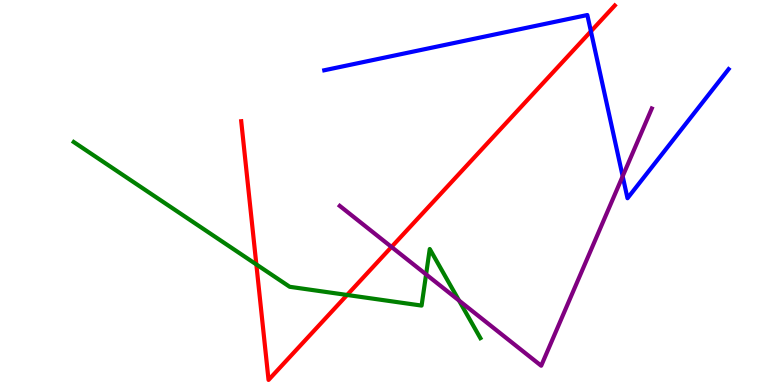[{'lines': ['blue', 'red'], 'intersections': [{'x': 7.62, 'y': 9.19}]}, {'lines': ['green', 'red'], 'intersections': [{'x': 3.31, 'y': 3.13}, {'x': 4.48, 'y': 2.34}]}, {'lines': ['purple', 'red'], 'intersections': [{'x': 5.05, 'y': 3.59}]}, {'lines': ['blue', 'green'], 'intersections': []}, {'lines': ['blue', 'purple'], 'intersections': [{'x': 8.03, 'y': 5.42}]}, {'lines': ['green', 'purple'], 'intersections': [{'x': 5.5, 'y': 2.87}, {'x': 5.92, 'y': 2.19}]}]